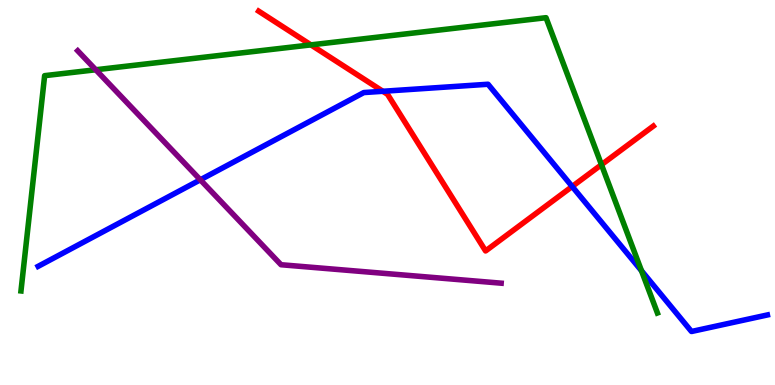[{'lines': ['blue', 'red'], 'intersections': [{'x': 4.94, 'y': 7.63}, {'x': 7.38, 'y': 5.16}]}, {'lines': ['green', 'red'], 'intersections': [{'x': 4.01, 'y': 8.83}, {'x': 7.76, 'y': 5.72}]}, {'lines': ['purple', 'red'], 'intersections': []}, {'lines': ['blue', 'green'], 'intersections': [{'x': 8.28, 'y': 2.97}]}, {'lines': ['blue', 'purple'], 'intersections': [{'x': 2.58, 'y': 5.33}]}, {'lines': ['green', 'purple'], 'intersections': [{'x': 1.24, 'y': 8.19}]}]